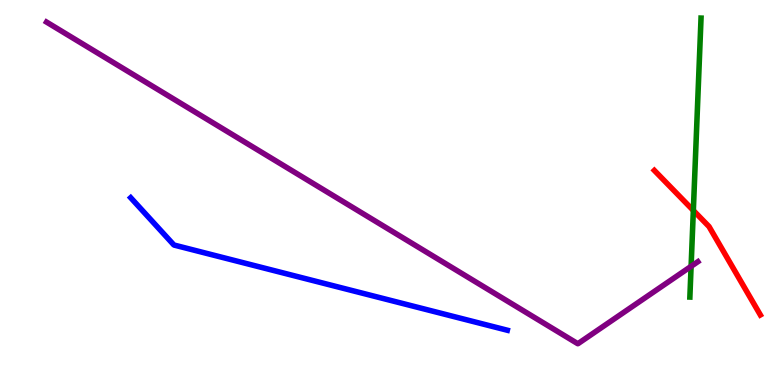[{'lines': ['blue', 'red'], 'intersections': []}, {'lines': ['green', 'red'], 'intersections': [{'x': 8.95, 'y': 4.53}]}, {'lines': ['purple', 'red'], 'intersections': []}, {'lines': ['blue', 'green'], 'intersections': []}, {'lines': ['blue', 'purple'], 'intersections': []}, {'lines': ['green', 'purple'], 'intersections': [{'x': 8.92, 'y': 3.08}]}]